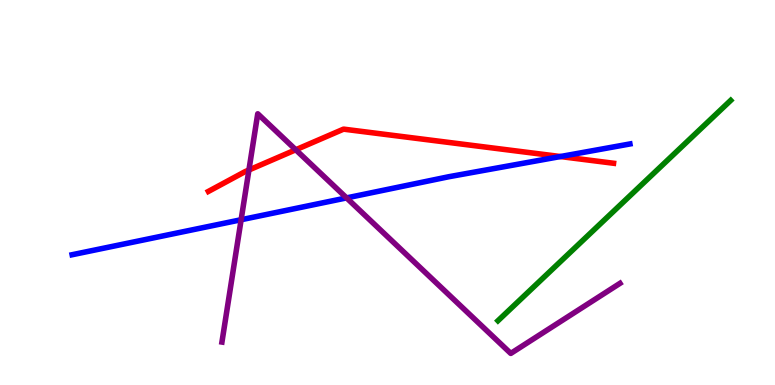[{'lines': ['blue', 'red'], 'intersections': [{'x': 7.23, 'y': 5.93}]}, {'lines': ['green', 'red'], 'intersections': []}, {'lines': ['purple', 'red'], 'intersections': [{'x': 3.21, 'y': 5.58}, {'x': 3.82, 'y': 6.11}]}, {'lines': ['blue', 'green'], 'intersections': []}, {'lines': ['blue', 'purple'], 'intersections': [{'x': 3.11, 'y': 4.29}, {'x': 4.47, 'y': 4.86}]}, {'lines': ['green', 'purple'], 'intersections': []}]